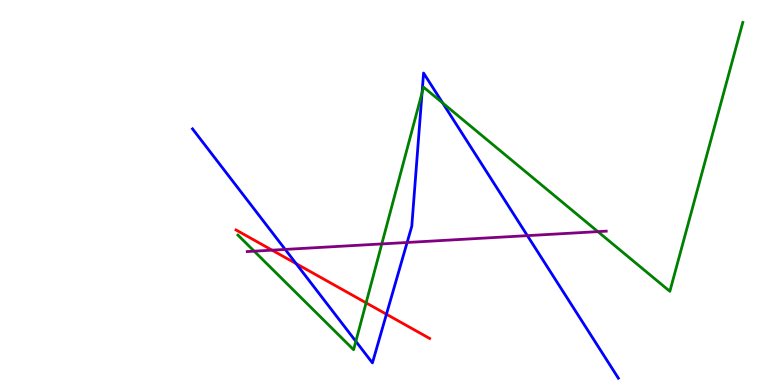[{'lines': ['blue', 'red'], 'intersections': [{'x': 3.82, 'y': 3.15}, {'x': 4.99, 'y': 1.84}]}, {'lines': ['green', 'red'], 'intersections': [{'x': 4.72, 'y': 2.13}]}, {'lines': ['purple', 'red'], 'intersections': [{'x': 3.51, 'y': 3.5}]}, {'lines': ['blue', 'green'], 'intersections': [{'x': 4.59, 'y': 1.13}, {'x': 5.45, 'y': 7.59}, {'x': 5.71, 'y': 7.32}]}, {'lines': ['blue', 'purple'], 'intersections': [{'x': 3.68, 'y': 3.52}, {'x': 5.25, 'y': 3.7}, {'x': 6.8, 'y': 3.88}]}, {'lines': ['green', 'purple'], 'intersections': [{'x': 3.28, 'y': 3.48}, {'x': 4.93, 'y': 3.66}, {'x': 7.71, 'y': 3.98}]}]